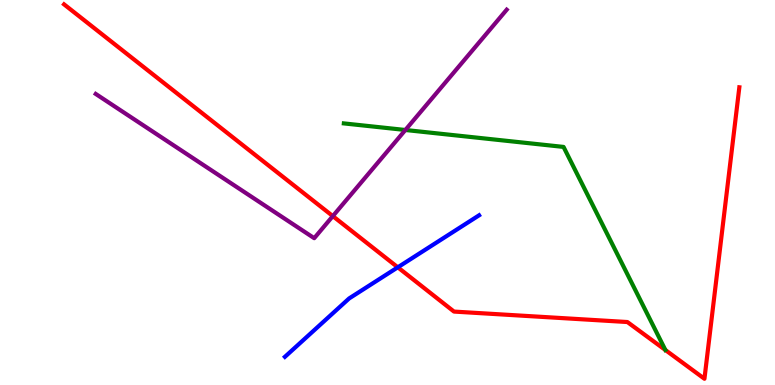[{'lines': ['blue', 'red'], 'intersections': [{'x': 5.13, 'y': 3.06}]}, {'lines': ['green', 'red'], 'intersections': []}, {'lines': ['purple', 'red'], 'intersections': [{'x': 4.29, 'y': 4.39}]}, {'lines': ['blue', 'green'], 'intersections': []}, {'lines': ['blue', 'purple'], 'intersections': []}, {'lines': ['green', 'purple'], 'intersections': [{'x': 5.23, 'y': 6.62}]}]